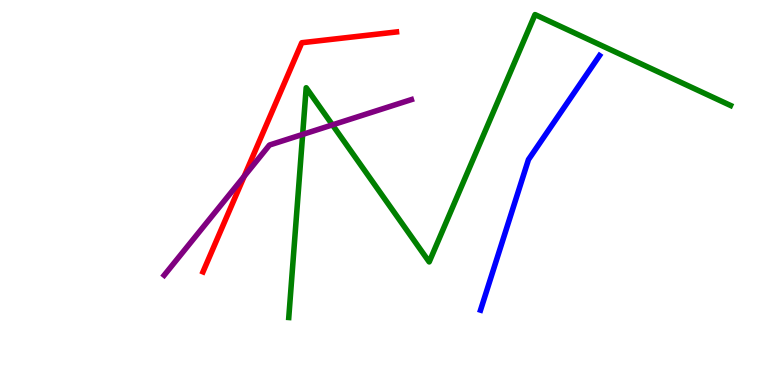[{'lines': ['blue', 'red'], 'intersections': []}, {'lines': ['green', 'red'], 'intersections': []}, {'lines': ['purple', 'red'], 'intersections': [{'x': 3.15, 'y': 5.42}]}, {'lines': ['blue', 'green'], 'intersections': []}, {'lines': ['blue', 'purple'], 'intersections': []}, {'lines': ['green', 'purple'], 'intersections': [{'x': 3.91, 'y': 6.51}, {'x': 4.29, 'y': 6.76}]}]